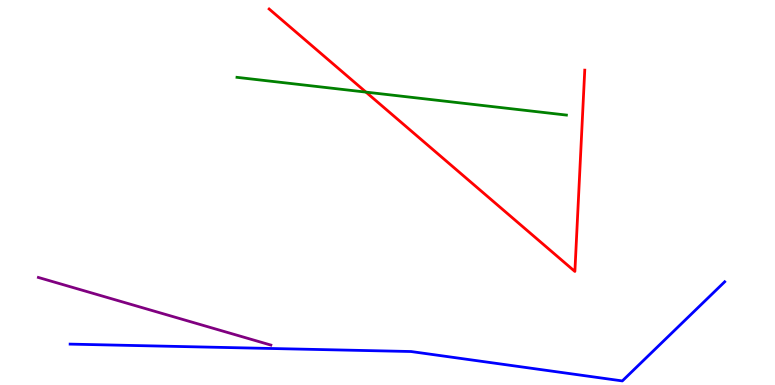[{'lines': ['blue', 'red'], 'intersections': []}, {'lines': ['green', 'red'], 'intersections': [{'x': 4.72, 'y': 7.61}]}, {'lines': ['purple', 'red'], 'intersections': []}, {'lines': ['blue', 'green'], 'intersections': []}, {'lines': ['blue', 'purple'], 'intersections': []}, {'lines': ['green', 'purple'], 'intersections': []}]